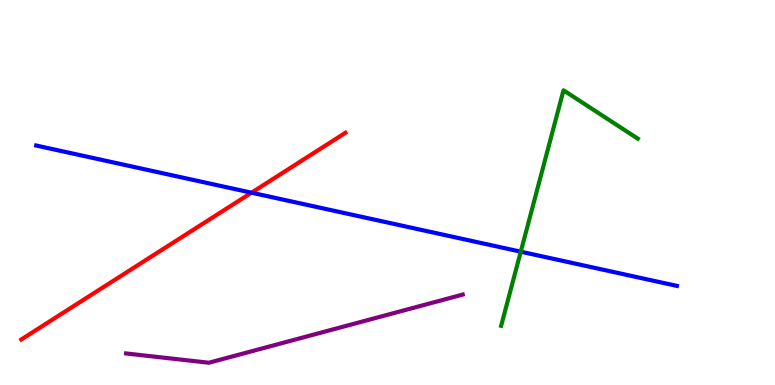[{'lines': ['blue', 'red'], 'intersections': [{'x': 3.25, 'y': 4.99}]}, {'lines': ['green', 'red'], 'intersections': []}, {'lines': ['purple', 'red'], 'intersections': []}, {'lines': ['blue', 'green'], 'intersections': [{'x': 6.72, 'y': 3.46}]}, {'lines': ['blue', 'purple'], 'intersections': []}, {'lines': ['green', 'purple'], 'intersections': []}]